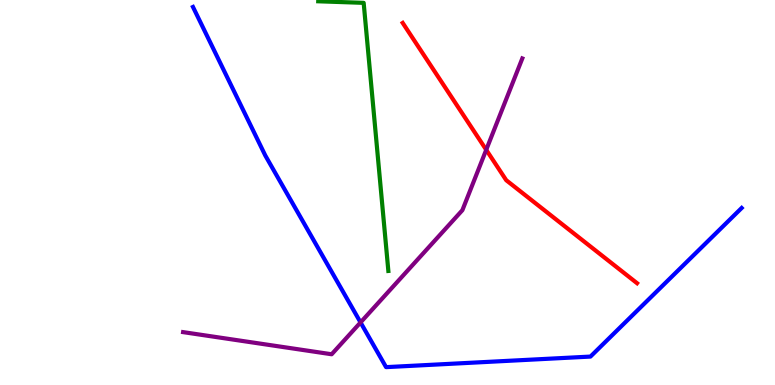[{'lines': ['blue', 'red'], 'intersections': []}, {'lines': ['green', 'red'], 'intersections': []}, {'lines': ['purple', 'red'], 'intersections': [{'x': 6.27, 'y': 6.11}]}, {'lines': ['blue', 'green'], 'intersections': []}, {'lines': ['blue', 'purple'], 'intersections': [{'x': 4.65, 'y': 1.63}]}, {'lines': ['green', 'purple'], 'intersections': []}]